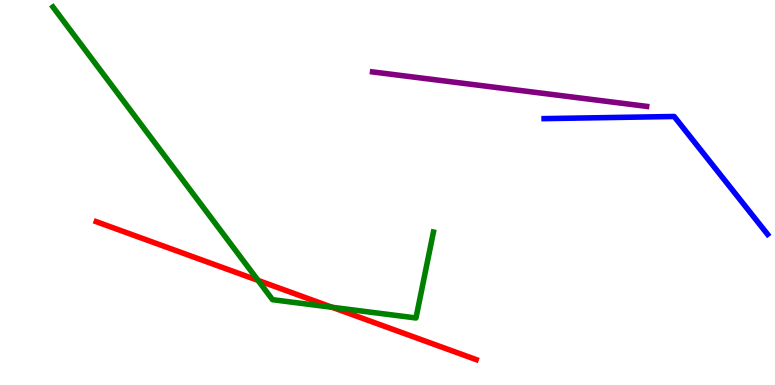[{'lines': ['blue', 'red'], 'intersections': []}, {'lines': ['green', 'red'], 'intersections': [{'x': 3.33, 'y': 2.72}, {'x': 4.29, 'y': 2.02}]}, {'lines': ['purple', 'red'], 'intersections': []}, {'lines': ['blue', 'green'], 'intersections': []}, {'lines': ['blue', 'purple'], 'intersections': []}, {'lines': ['green', 'purple'], 'intersections': []}]